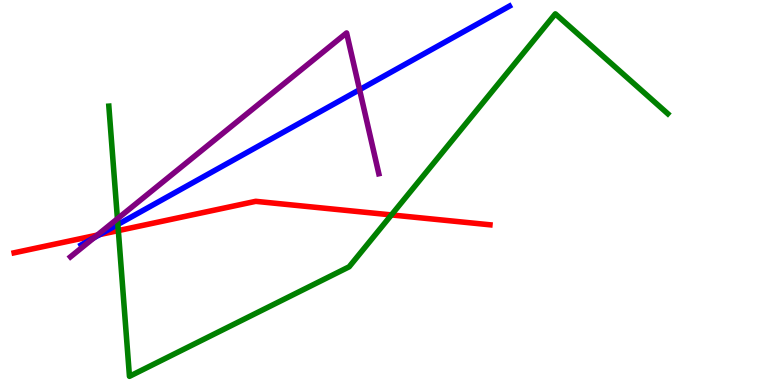[{'lines': ['blue', 'red'], 'intersections': [{'x': 1.29, 'y': 3.91}]}, {'lines': ['green', 'red'], 'intersections': [{'x': 1.53, 'y': 4.01}, {'x': 5.05, 'y': 4.42}]}, {'lines': ['purple', 'red'], 'intersections': [{'x': 1.26, 'y': 3.89}]}, {'lines': ['blue', 'green'], 'intersections': [{'x': 1.52, 'y': 4.17}]}, {'lines': ['blue', 'purple'], 'intersections': [{'x': 1.21, 'y': 3.82}, {'x': 4.64, 'y': 7.67}]}, {'lines': ['green', 'purple'], 'intersections': [{'x': 1.52, 'y': 4.32}]}]